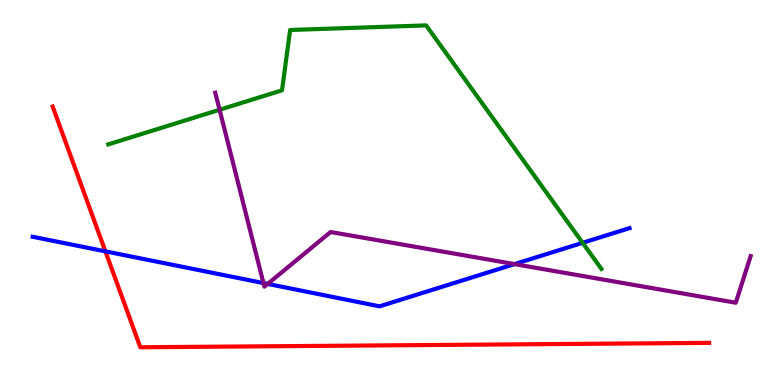[{'lines': ['blue', 'red'], 'intersections': [{'x': 1.36, 'y': 3.47}]}, {'lines': ['green', 'red'], 'intersections': []}, {'lines': ['purple', 'red'], 'intersections': []}, {'lines': ['blue', 'green'], 'intersections': [{'x': 7.52, 'y': 3.69}]}, {'lines': ['blue', 'purple'], 'intersections': [{'x': 3.4, 'y': 2.65}, {'x': 3.45, 'y': 2.63}, {'x': 6.64, 'y': 3.14}]}, {'lines': ['green', 'purple'], 'intersections': [{'x': 2.83, 'y': 7.15}]}]